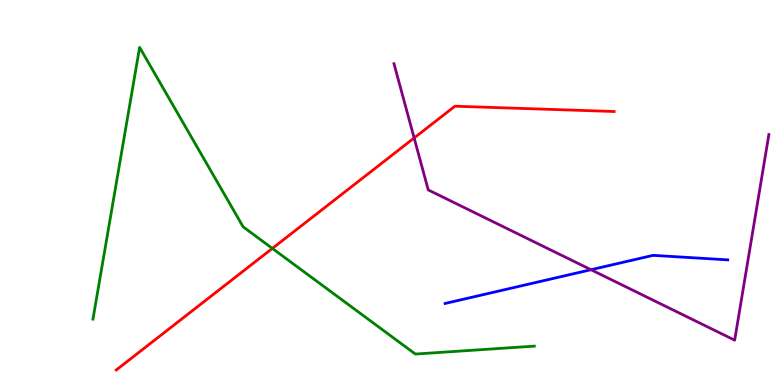[{'lines': ['blue', 'red'], 'intersections': []}, {'lines': ['green', 'red'], 'intersections': [{'x': 3.51, 'y': 3.55}]}, {'lines': ['purple', 'red'], 'intersections': [{'x': 5.34, 'y': 6.42}]}, {'lines': ['blue', 'green'], 'intersections': []}, {'lines': ['blue', 'purple'], 'intersections': [{'x': 7.63, 'y': 2.99}]}, {'lines': ['green', 'purple'], 'intersections': []}]